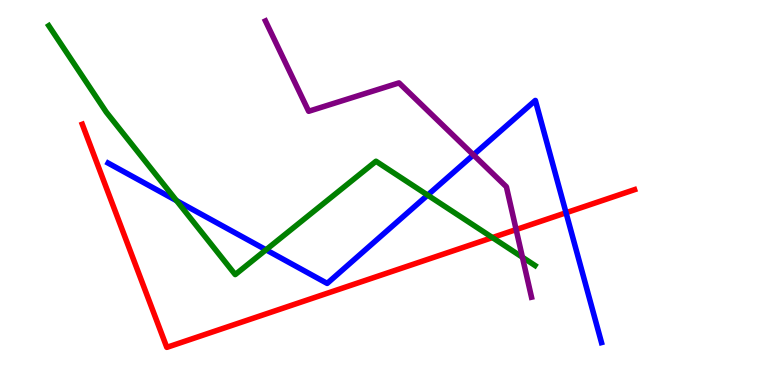[{'lines': ['blue', 'red'], 'intersections': [{'x': 7.3, 'y': 4.47}]}, {'lines': ['green', 'red'], 'intersections': [{'x': 6.35, 'y': 3.83}]}, {'lines': ['purple', 'red'], 'intersections': [{'x': 6.66, 'y': 4.04}]}, {'lines': ['blue', 'green'], 'intersections': [{'x': 2.28, 'y': 4.79}, {'x': 3.43, 'y': 3.51}, {'x': 5.52, 'y': 4.93}]}, {'lines': ['blue', 'purple'], 'intersections': [{'x': 6.11, 'y': 5.98}]}, {'lines': ['green', 'purple'], 'intersections': [{'x': 6.74, 'y': 3.32}]}]